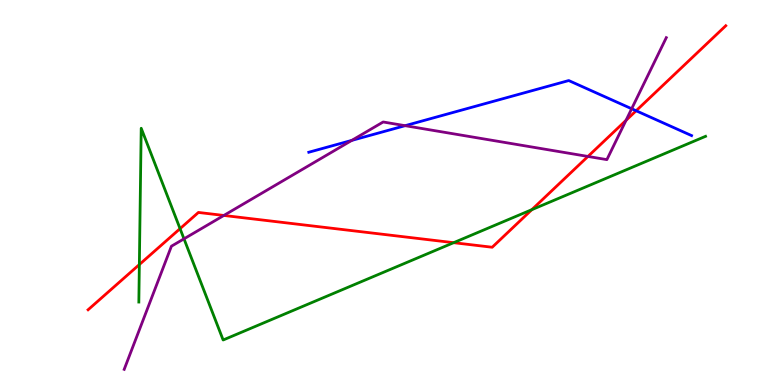[{'lines': ['blue', 'red'], 'intersections': [{'x': 8.21, 'y': 7.12}]}, {'lines': ['green', 'red'], 'intersections': [{'x': 1.8, 'y': 3.13}, {'x': 2.32, 'y': 4.06}, {'x': 5.85, 'y': 3.7}, {'x': 6.86, 'y': 4.55}]}, {'lines': ['purple', 'red'], 'intersections': [{'x': 2.89, 'y': 4.4}, {'x': 7.59, 'y': 5.94}, {'x': 8.08, 'y': 6.87}]}, {'lines': ['blue', 'green'], 'intersections': []}, {'lines': ['blue', 'purple'], 'intersections': [{'x': 4.54, 'y': 6.35}, {'x': 5.23, 'y': 6.74}, {'x': 8.15, 'y': 7.18}]}, {'lines': ['green', 'purple'], 'intersections': [{'x': 2.37, 'y': 3.8}]}]